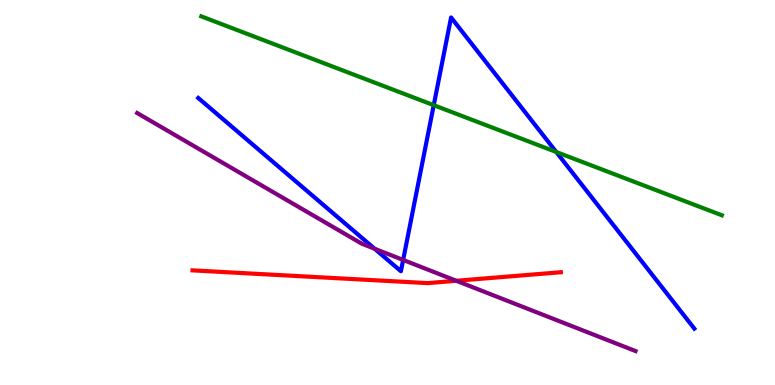[{'lines': ['blue', 'red'], 'intersections': []}, {'lines': ['green', 'red'], 'intersections': []}, {'lines': ['purple', 'red'], 'intersections': [{'x': 5.89, 'y': 2.71}]}, {'lines': ['blue', 'green'], 'intersections': [{'x': 5.6, 'y': 7.27}, {'x': 7.18, 'y': 6.05}]}, {'lines': ['blue', 'purple'], 'intersections': [{'x': 4.83, 'y': 3.54}, {'x': 5.2, 'y': 3.25}]}, {'lines': ['green', 'purple'], 'intersections': []}]